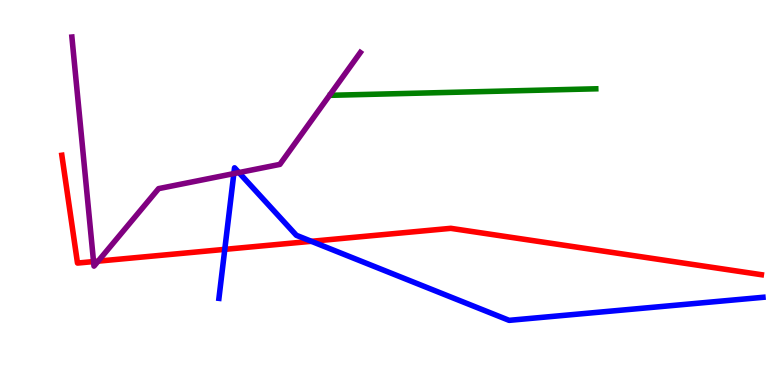[{'lines': ['blue', 'red'], 'intersections': [{'x': 2.9, 'y': 3.52}, {'x': 4.02, 'y': 3.73}]}, {'lines': ['green', 'red'], 'intersections': []}, {'lines': ['purple', 'red'], 'intersections': [{'x': 1.21, 'y': 3.21}, {'x': 1.27, 'y': 3.22}]}, {'lines': ['blue', 'green'], 'intersections': []}, {'lines': ['blue', 'purple'], 'intersections': [{'x': 3.02, 'y': 5.49}, {'x': 3.08, 'y': 5.52}]}, {'lines': ['green', 'purple'], 'intersections': []}]